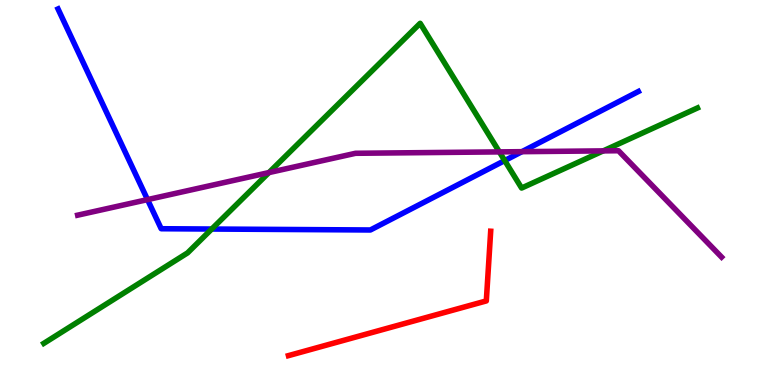[{'lines': ['blue', 'red'], 'intersections': []}, {'lines': ['green', 'red'], 'intersections': []}, {'lines': ['purple', 'red'], 'intersections': []}, {'lines': ['blue', 'green'], 'intersections': [{'x': 2.73, 'y': 4.05}, {'x': 6.51, 'y': 5.83}]}, {'lines': ['blue', 'purple'], 'intersections': [{'x': 1.9, 'y': 4.82}, {'x': 6.73, 'y': 6.06}]}, {'lines': ['green', 'purple'], 'intersections': [{'x': 3.47, 'y': 5.52}, {'x': 6.44, 'y': 6.05}, {'x': 7.78, 'y': 6.08}]}]